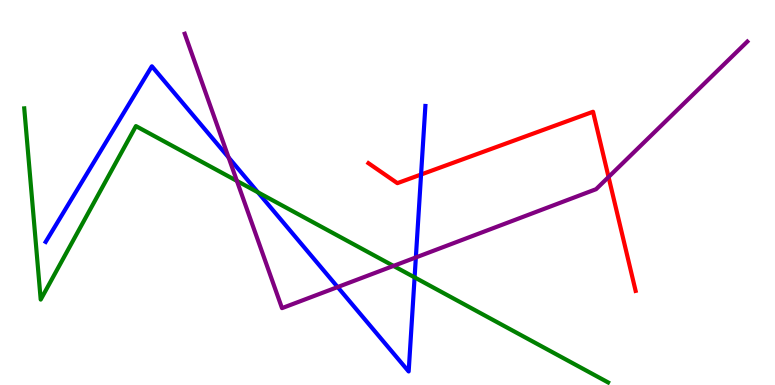[{'lines': ['blue', 'red'], 'intersections': [{'x': 5.43, 'y': 5.47}]}, {'lines': ['green', 'red'], 'intersections': []}, {'lines': ['purple', 'red'], 'intersections': [{'x': 7.85, 'y': 5.4}]}, {'lines': ['blue', 'green'], 'intersections': [{'x': 3.33, 'y': 5.0}, {'x': 5.35, 'y': 2.8}]}, {'lines': ['blue', 'purple'], 'intersections': [{'x': 2.95, 'y': 5.91}, {'x': 4.36, 'y': 2.54}, {'x': 5.37, 'y': 3.31}]}, {'lines': ['green', 'purple'], 'intersections': [{'x': 3.06, 'y': 5.3}, {'x': 5.08, 'y': 3.09}]}]